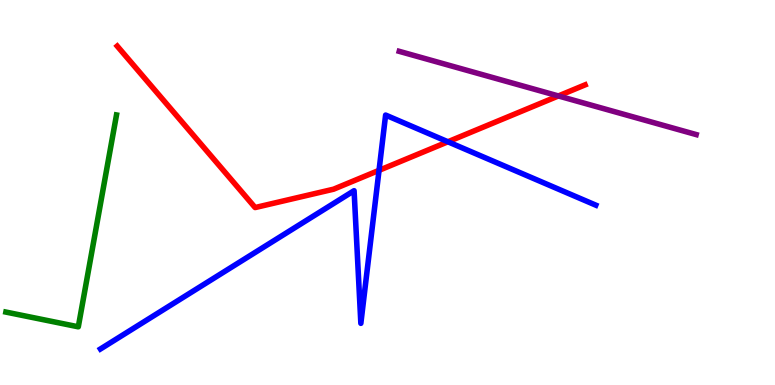[{'lines': ['blue', 'red'], 'intersections': [{'x': 4.89, 'y': 5.58}, {'x': 5.78, 'y': 6.32}]}, {'lines': ['green', 'red'], 'intersections': []}, {'lines': ['purple', 'red'], 'intersections': [{'x': 7.2, 'y': 7.51}]}, {'lines': ['blue', 'green'], 'intersections': []}, {'lines': ['blue', 'purple'], 'intersections': []}, {'lines': ['green', 'purple'], 'intersections': []}]